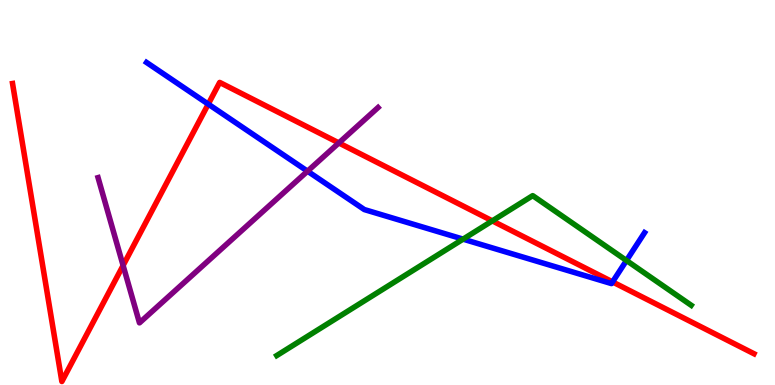[{'lines': ['blue', 'red'], 'intersections': [{'x': 2.69, 'y': 7.3}, {'x': 7.9, 'y': 2.68}]}, {'lines': ['green', 'red'], 'intersections': [{'x': 6.35, 'y': 4.26}]}, {'lines': ['purple', 'red'], 'intersections': [{'x': 1.59, 'y': 3.1}, {'x': 4.37, 'y': 6.29}]}, {'lines': ['blue', 'green'], 'intersections': [{'x': 5.98, 'y': 3.79}, {'x': 8.08, 'y': 3.23}]}, {'lines': ['blue', 'purple'], 'intersections': [{'x': 3.97, 'y': 5.55}]}, {'lines': ['green', 'purple'], 'intersections': []}]